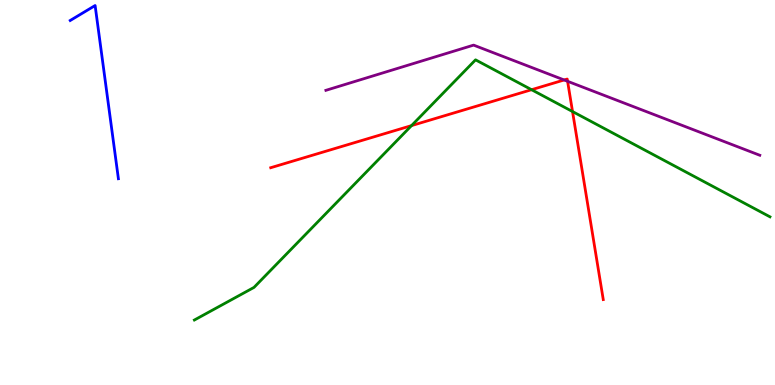[{'lines': ['blue', 'red'], 'intersections': []}, {'lines': ['green', 'red'], 'intersections': [{'x': 5.31, 'y': 6.74}, {'x': 6.86, 'y': 7.67}, {'x': 7.39, 'y': 7.1}]}, {'lines': ['purple', 'red'], 'intersections': [{'x': 7.28, 'y': 7.92}, {'x': 7.32, 'y': 7.89}]}, {'lines': ['blue', 'green'], 'intersections': []}, {'lines': ['blue', 'purple'], 'intersections': []}, {'lines': ['green', 'purple'], 'intersections': []}]